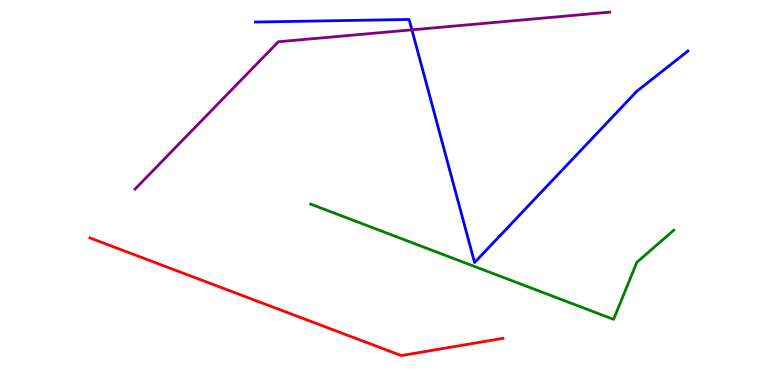[{'lines': ['blue', 'red'], 'intersections': []}, {'lines': ['green', 'red'], 'intersections': []}, {'lines': ['purple', 'red'], 'intersections': []}, {'lines': ['blue', 'green'], 'intersections': []}, {'lines': ['blue', 'purple'], 'intersections': [{'x': 5.31, 'y': 9.23}]}, {'lines': ['green', 'purple'], 'intersections': []}]